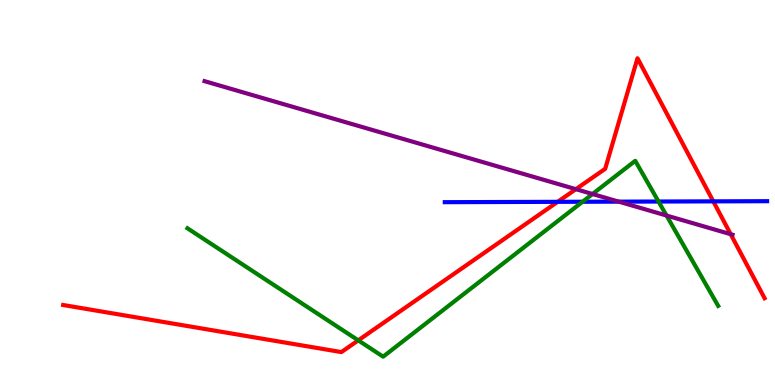[{'lines': ['blue', 'red'], 'intersections': [{'x': 7.2, 'y': 4.76}, {'x': 9.2, 'y': 4.77}]}, {'lines': ['green', 'red'], 'intersections': [{'x': 4.62, 'y': 1.16}]}, {'lines': ['purple', 'red'], 'intersections': [{'x': 7.43, 'y': 5.09}, {'x': 9.43, 'y': 3.92}]}, {'lines': ['blue', 'green'], 'intersections': [{'x': 7.52, 'y': 4.76}, {'x': 8.5, 'y': 4.77}]}, {'lines': ['blue', 'purple'], 'intersections': [{'x': 7.98, 'y': 4.76}]}, {'lines': ['green', 'purple'], 'intersections': [{'x': 7.65, 'y': 4.96}, {'x': 8.6, 'y': 4.4}]}]